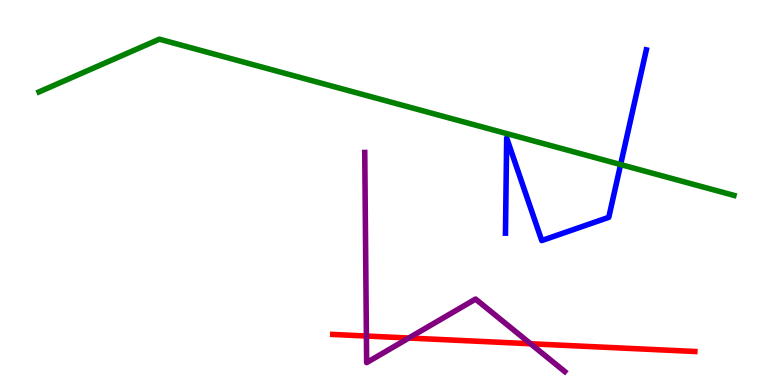[{'lines': ['blue', 'red'], 'intersections': []}, {'lines': ['green', 'red'], 'intersections': []}, {'lines': ['purple', 'red'], 'intersections': [{'x': 4.73, 'y': 1.27}, {'x': 5.27, 'y': 1.22}, {'x': 6.85, 'y': 1.07}]}, {'lines': ['blue', 'green'], 'intersections': [{'x': 8.01, 'y': 5.73}]}, {'lines': ['blue', 'purple'], 'intersections': []}, {'lines': ['green', 'purple'], 'intersections': []}]